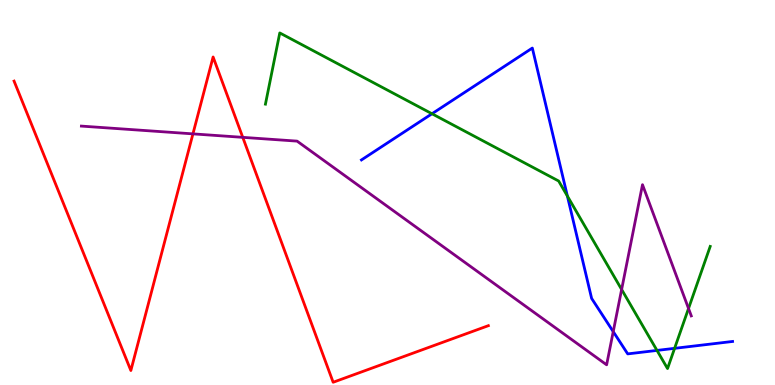[{'lines': ['blue', 'red'], 'intersections': []}, {'lines': ['green', 'red'], 'intersections': []}, {'lines': ['purple', 'red'], 'intersections': [{'x': 2.49, 'y': 6.52}, {'x': 3.13, 'y': 6.43}]}, {'lines': ['blue', 'green'], 'intersections': [{'x': 5.57, 'y': 7.05}, {'x': 7.32, 'y': 4.91}, {'x': 8.48, 'y': 0.898}, {'x': 8.7, 'y': 0.952}]}, {'lines': ['blue', 'purple'], 'intersections': [{'x': 7.91, 'y': 1.39}]}, {'lines': ['green', 'purple'], 'intersections': [{'x': 8.02, 'y': 2.48}, {'x': 8.88, 'y': 1.99}]}]